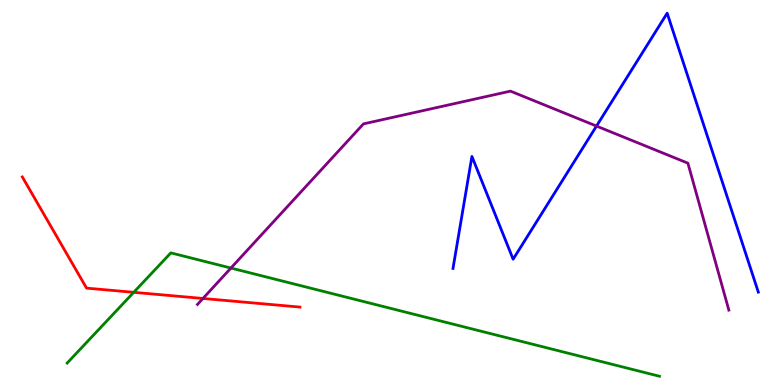[{'lines': ['blue', 'red'], 'intersections': []}, {'lines': ['green', 'red'], 'intersections': [{'x': 1.73, 'y': 2.41}]}, {'lines': ['purple', 'red'], 'intersections': [{'x': 2.62, 'y': 2.25}]}, {'lines': ['blue', 'green'], 'intersections': []}, {'lines': ['blue', 'purple'], 'intersections': [{'x': 7.7, 'y': 6.73}]}, {'lines': ['green', 'purple'], 'intersections': [{'x': 2.98, 'y': 3.04}]}]